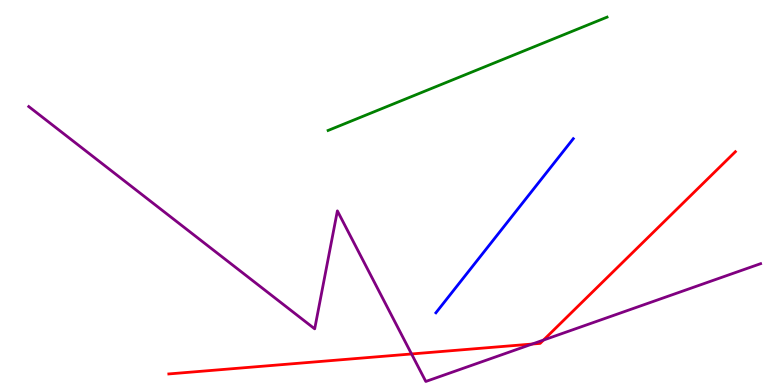[{'lines': ['blue', 'red'], 'intersections': []}, {'lines': ['green', 'red'], 'intersections': []}, {'lines': ['purple', 'red'], 'intersections': [{'x': 5.31, 'y': 0.806}, {'x': 6.87, 'y': 1.06}, {'x': 7.01, 'y': 1.17}]}, {'lines': ['blue', 'green'], 'intersections': []}, {'lines': ['blue', 'purple'], 'intersections': []}, {'lines': ['green', 'purple'], 'intersections': []}]